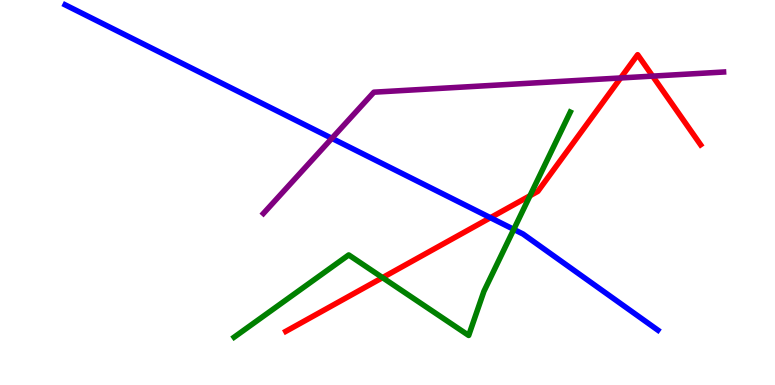[{'lines': ['blue', 'red'], 'intersections': [{'x': 6.33, 'y': 4.35}]}, {'lines': ['green', 'red'], 'intersections': [{'x': 4.94, 'y': 2.79}, {'x': 6.84, 'y': 4.92}]}, {'lines': ['purple', 'red'], 'intersections': [{'x': 8.01, 'y': 7.98}, {'x': 8.42, 'y': 8.02}]}, {'lines': ['blue', 'green'], 'intersections': [{'x': 6.63, 'y': 4.04}]}, {'lines': ['blue', 'purple'], 'intersections': [{'x': 4.28, 'y': 6.41}]}, {'lines': ['green', 'purple'], 'intersections': []}]